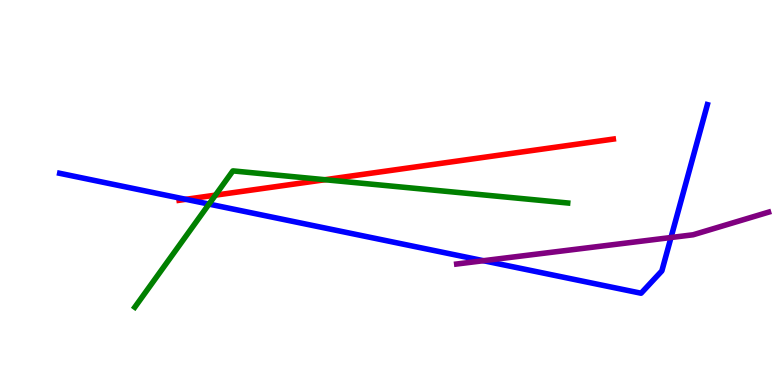[{'lines': ['blue', 'red'], 'intersections': [{'x': 2.4, 'y': 4.82}]}, {'lines': ['green', 'red'], 'intersections': [{'x': 2.78, 'y': 4.93}, {'x': 4.19, 'y': 5.33}]}, {'lines': ['purple', 'red'], 'intersections': []}, {'lines': ['blue', 'green'], 'intersections': [{'x': 2.7, 'y': 4.7}]}, {'lines': ['blue', 'purple'], 'intersections': [{'x': 6.24, 'y': 3.23}, {'x': 8.66, 'y': 3.83}]}, {'lines': ['green', 'purple'], 'intersections': []}]